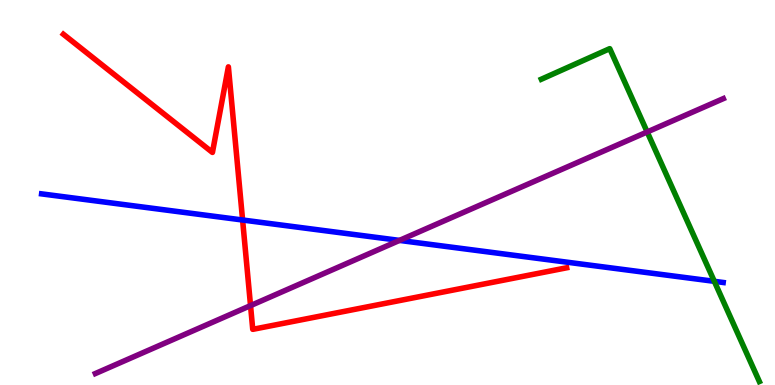[{'lines': ['blue', 'red'], 'intersections': [{'x': 3.13, 'y': 4.29}]}, {'lines': ['green', 'red'], 'intersections': []}, {'lines': ['purple', 'red'], 'intersections': [{'x': 3.23, 'y': 2.06}]}, {'lines': ['blue', 'green'], 'intersections': [{'x': 9.22, 'y': 2.69}]}, {'lines': ['blue', 'purple'], 'intersections': [{'x': 5.15, 'y': 3.76}]}, {'lines': ['green', 'purple'], 'intersections': [{'x': 8.35, 'y': 6.57}]}]